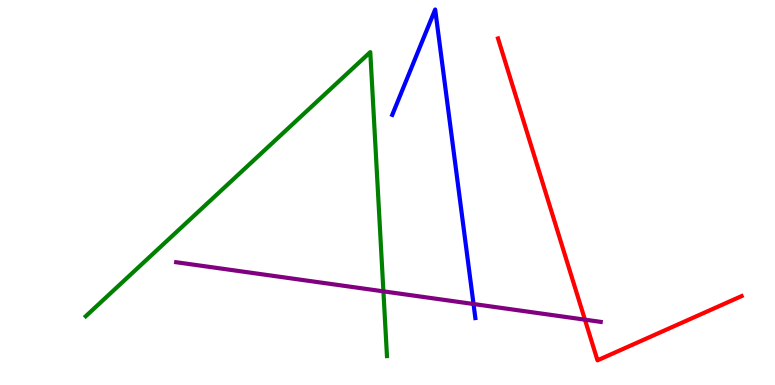[{'lines': ['blue', 'red'], 'intersections': []}, {'lines': ['green', 'red'], 'intersections': []}, {'lines': ['purple', 'red'], 'intersections': [{'x': 7.55, 'y': 1.7}]}, {'lines': ['blue', 'green'], 'intersections': []}, {'lines': ['blue', 'purple'], 'intersections': [{'x': 6.11, 'y': 2.1}]}, {'lines': ['green', 'purple'], 'intersections': [{'x': 4.95, 'y': 2.43}]}]